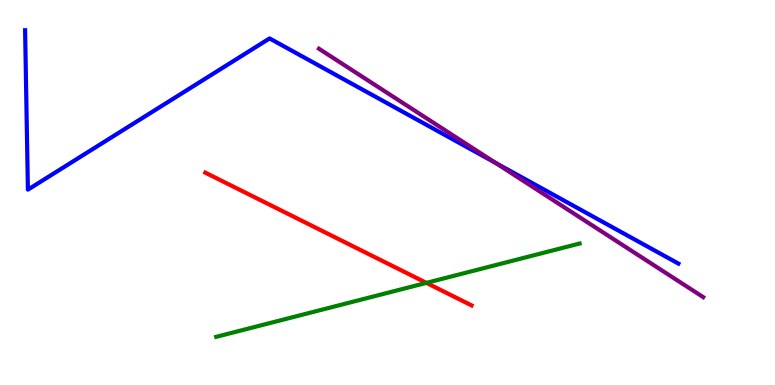[{'lines': ['blue', 'red'], 'intersections': []}, {'lines': ['green', 'red'], 'intersections': [{'x': 5.5, 'y': 2.65}]}, {'lines': ['purple', 'red'], 'intersections': []}, {'lines': ['blue', 'green'], 'intersections': []}, {'lines': ['blue', 'purple'], 'intersections': [{'x': 6.39, 'y': 5.77}]}, {'lines': ['green', 'purple'], 'intersections': []}]